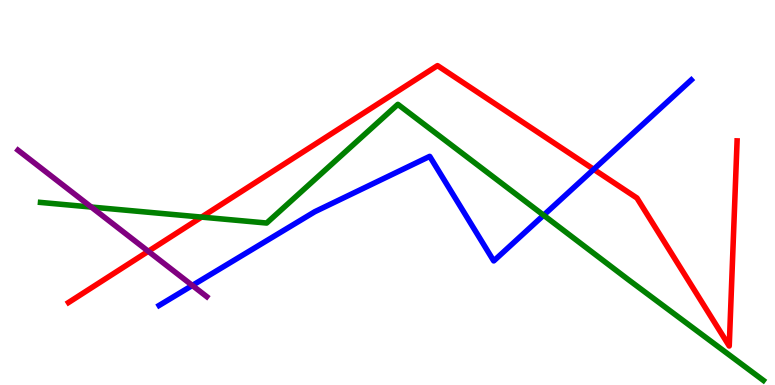[{'lines': ['blue', 'red'], 'intersections': [{'x': 7.66, 'y': 5.6}]}, {'lines': ['green', 'red'], 'intersections': [{'x': 2.6, 'y': 4.36}]}, {'lines': ['purple', 'red'], 'intersections': [{'x': 1.91, 'y': 3.47}]}, {'lines': ['blue', 'green'], 'intersections': [{'x': 7.01, 'y': 4.41}]}, {'lines': ['blue', 'purple'], 'intersections': [{'x': 2.48, 'y': 2.59}]}, {'lines': ['green', 'purple'], 'intersections': [{'x': 1.18, 'y': 4.62}]}]